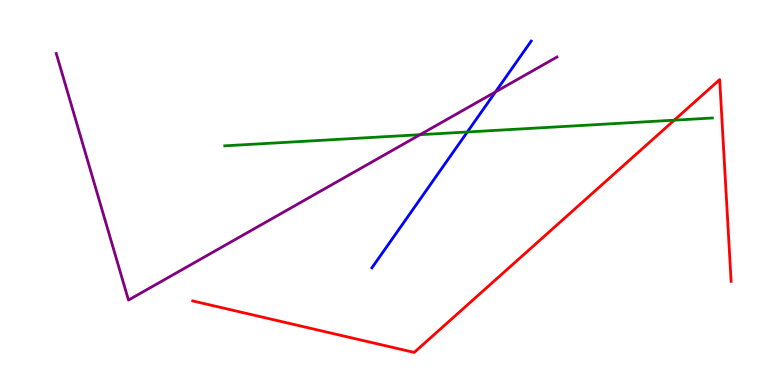[{'lines': ['blue', 'red'], 'intersections': []}, {'lines': ['green', 'red'], 'intersections': [{'x': 8.7, 'y': 6.88}]}, {'lines': ['purple', 'red'], 'intersections': []}, {'lines': ['blue', 'green'], 'intersections': [{'x': 6.03, 'y': 6.57}]}, {'lines': ['blue', 'purple'], 'intersections': [{'x': 6.39, 'y': 7.61}]}, {'lines': ['green', 'purple'], 'intersections': [{'x': 5.42, 'y': 6.5}]}]